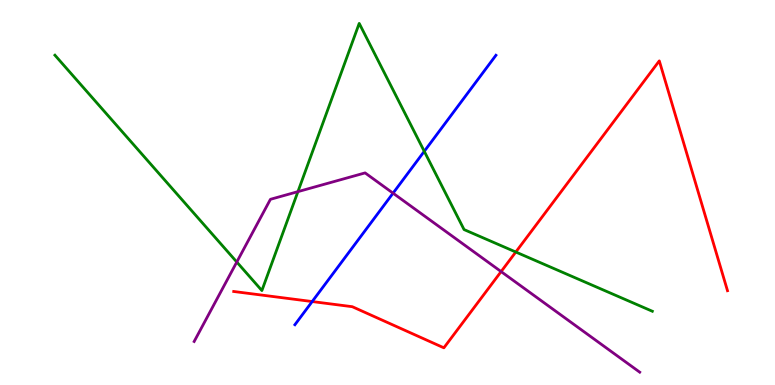[{'lines': ['blue', 'red'], 'intersections': [{'x': 4.03, 'y': 2.17}]}, {'lines': ['green', 'red'], 'intersections': [{'x': 6.66, 'y': 3.45}]}, {'lines': ['purple', 'red'], 'intersections': [{'x': 6.47, 'y': 2.95}]}, {'lines': ['blue', 'green'], 'intersections': [{'x': 5.47, 'y': 6.07}]}, {'lines': ['blue', 'purple'], 'intersections': [{'x': 5.07, 'y': 4.98}]}, {'lines': ['green', 'purple'], 'intersections': [{'x': 3.06, 'y': 3.19}, {'x': 3.84, 'y': 5.02}]}]